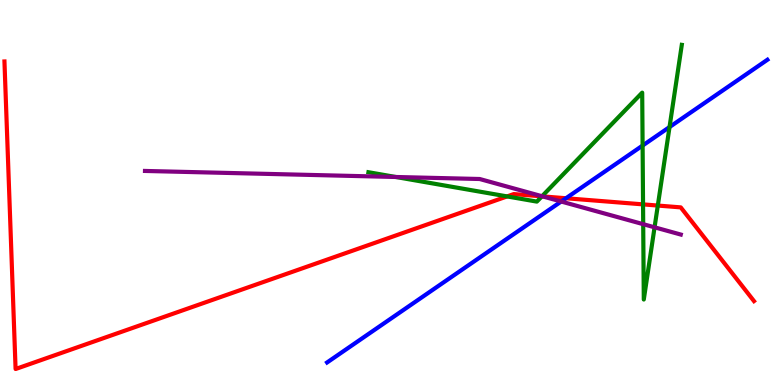[{'lines': ['blue', 'red'], 'intersections': [{'x': 7.3, 'y': 4.85}]}, {'lines': ['green', 'red'], 'intersections': [{'x': 6.54, 'y': 4.9}, {'x': 6.99, 'y': 4.9}, {'x': 8.3, 'y': 4.69}, {'x': 8.49, 'y': 4.66}]}, {'lines': ['purple', 'red'], 'intersections': [{'x': 7.0, 'y': 4.9}]}, {'lines': ['blue', 'green'], 'intersections': [{'x': 8.29, 'y': 6.22}, {'x': 8.64, 'y': 6.7}]}, {'lines': ['blue', 'purple'], 'intersections': [{'x': 7.24, 'y': 4.77}]}, {'lines': ['green', 'purple'], 'intersections': [{'x': 5.11, 'y': 5.4}, {'x': 6.99, 'y': 4.9}, {'x': 8.3, 'y': 4.18}, {'x': 8.45, 'y': 4.1}]}]